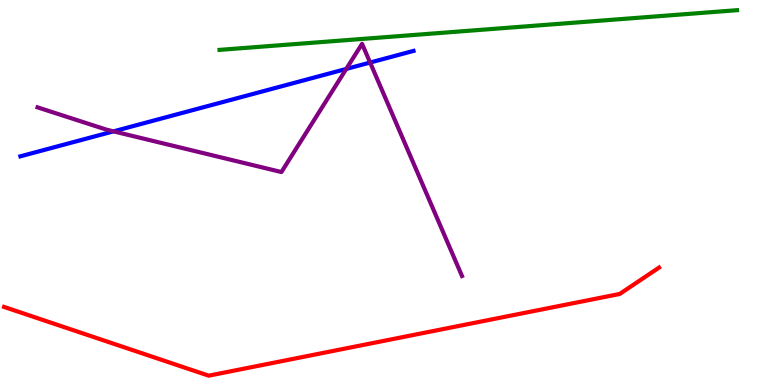[{'lines': ['blue', 'red'], 'intersections': []}, {'lines': ['green', 'red'], 'intersections': []}, {'lines': ['purple', 'red'], 'intersections': []}, {'lines': ['blue', 'green'], 'intersections': []}, {'lines': ['blue', 'purple'], 'intersections': [{'x': 1.46, 'y': 6.59}, {'x': 4.47, 'y': 8.21}, {'x': 4.78, 'y': 8.38}]}, {'lines': ['green', 'purple'], 'intersections': []}]